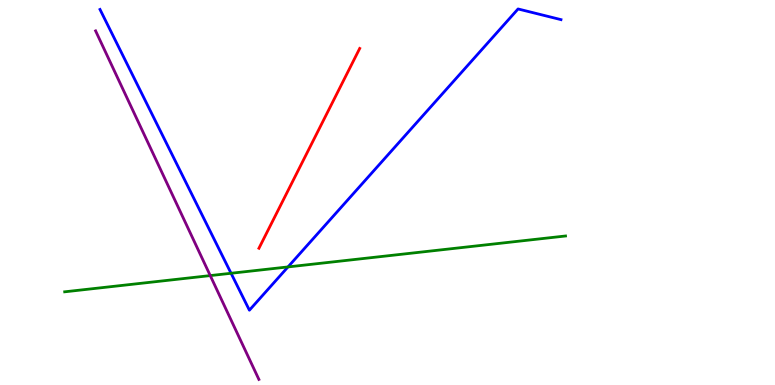[{'lines': ['blue', 'red'], 'intersections': []}, {'lines': ['green', 'red'], 'intersections': []}, {'lines': ['purple', 'red'], 'intersections': []}, {'lines': ['blue', 'green'], 'intersections': [{'x': 2.98, 'y': 2.9}, {'x': 3.72, 'y': 3.07}]}, {'lines': ['blue', 'purple'], 'intersections': []}, {'lines': ['green', 'purple'], 'intersections': [{'x': 2.71, 'y': 2.84}]}]